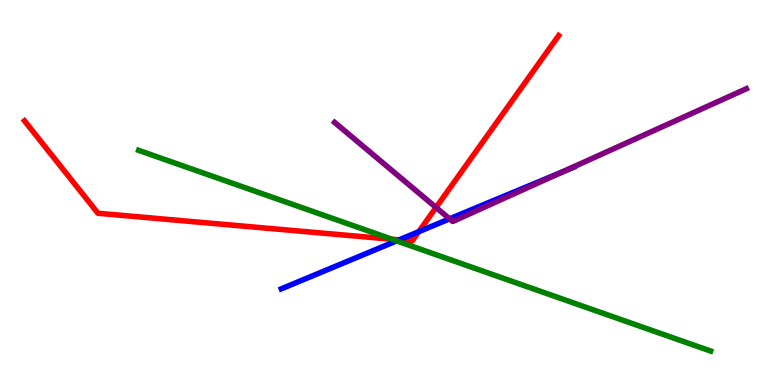[{'lines': ['blue', 'red'], 'intersections': [{'x': 5.15, 'y': 3.77}, {'x': 5.4, 'y': 3.98}]}, {'lines': ['green', 'red'], 'intersections': [{'x': 5.06, 'y': 3.78}]}, {'lines': ['purple', 'red'], 'intersections': [{'x': 5.63, 'y': 4.61}]}, {'lines': ['blue', 'green'], 'intersections': [{'x': 5.12, 'y': 3.74}]}, {'lines': ['blue', 'purple'], 'intersections': [{'x': 5.8, 'y': 4.32}, {'x': 7.25, 'y': 5.53}]}, {'lines': ['green', 'purple'], 'intersections': []}]